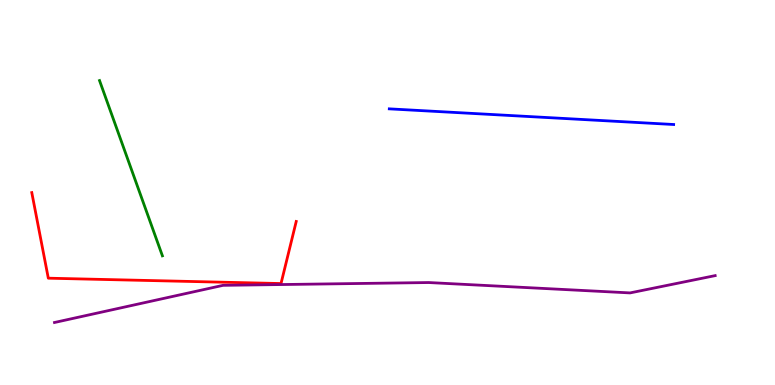[{'lines': ['blue', 'red'], 'intersections': []}, {'lines': ['green', 'red'], 'intersections': []}, {'lines': ['purple', 'red'], 'intersections': []}, {'lines': ['blue', 'green'], 'intersections': []}, {'lines': ['blue', 'purple'], 'intersections': []}, {'lines': ['green', 'purple'], 'intersections': []}]